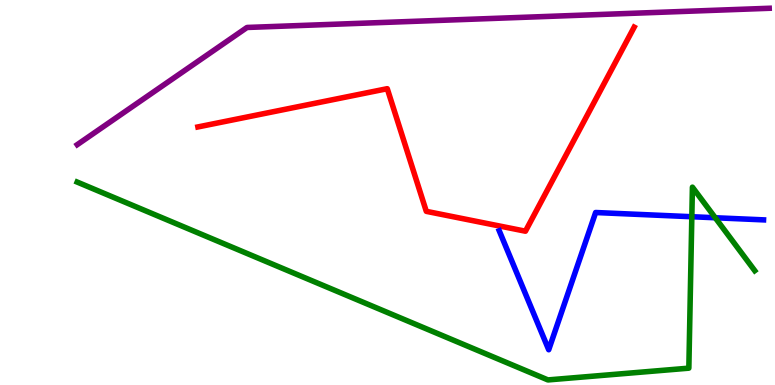[{'lines': ['blue', 'red'], 'intersections': []}, {'lines': ['green', 'red'], 'intersections': []}, {'lines': ['purple', 'red'], 'intersections': []}, {'lines': ['blue', 'green'], 'intersections': [{'x': 8.93, 'y': 4.37}, {'x': 9.23, 'y': 4.34}]}, {'lines': ['blue', 'purple'], 'intersections': []}, {'lines': ['green', 'purple'], 'intersections': []}]